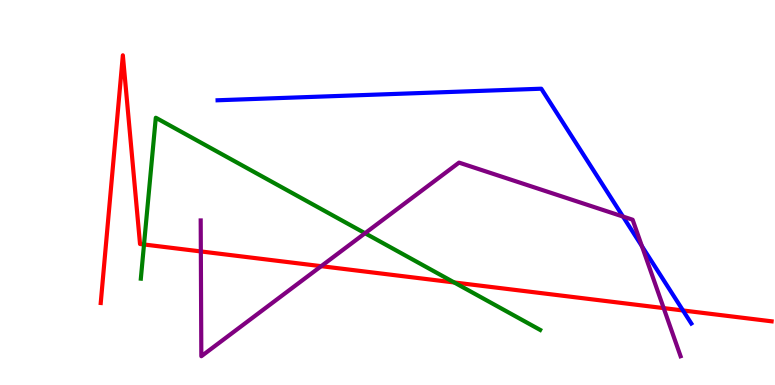[{'lines': ['blue', 'red'], 'intersections': [{'x': 8.81, 'y': 1.94}]}, {'lines': ['green', 'red'], 'intersections': [{'x': 1.86, 'y': 3.65}, {'x': 5.86, 'y': 2.66}]}, {'lines': ['purple', 'red'], 'intersections': [{'x': 2.59, 'y': 3.47}, {'x': 4.14, 'y': 3.09}, {'x': 8.56, 'y': 2.0}]}, {'lines': ['blue', 'green'], 'intersections': []}, {'lines': ['blue', 'purple'], 'intersections': [{'x': 8.04, 'y': 4.38}, {'x': 8.28, 'y': 3.6}]}, {'lines': ['green', 'purple'], 'intersections': [{'x': 4.71, 'y': 3.94}]}]